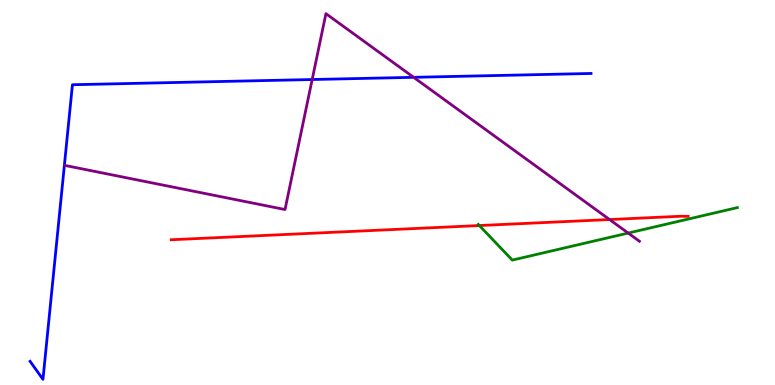[{'lines': ['blue', 'red'], 'intersections': []}, {'lines': ['green', 'red'], 'intersections': [{'x': 6.19, 'y': 4.14}]}, {'lines': ['purple', 'red'], 'intersections': [{'x': 7.87, 'y': 4.3}]}, {'lines': ['blue', 'green'], 'intersections': []}, {'lines': ['blue', 'purple'], 'intersections': [{'x': 4.03, 'y': 7.93}, {'x': 5.34, 'y': 7.99}]}, {'lines': ['green', 'purple'], 'intersections': [{'x': 8.11, 'y': 3.95}]}]